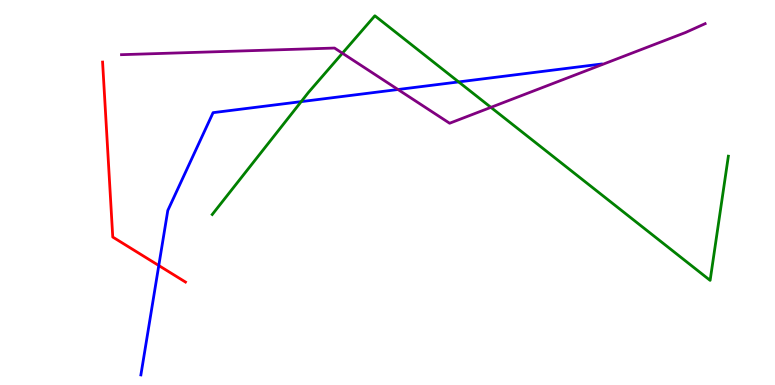[{'lines': ['blue', 'red'], 'intersections': [{'x': 2.05, 'y': 3.1}]}, {'lines': ['green', 'red'], 'intersections': []}, {'lines': ['purple', 'red'], 'intersections': []}, {'lines': ['blue', 'green'], 'intersections': [{'x': 3.89, 'y': 7.36}, {'x': 5.92, 'y': 7.87}]}, {'lines': ['blue', 'purple'], 'intersections': [{'x': 5.14, 'y': 7.68}]}, {'lines': ['green', 'purple'], 'intersections': [{'x': 4.42, 'y': 8.62}, {'x': 6.33, 'y': 7.21}]}]